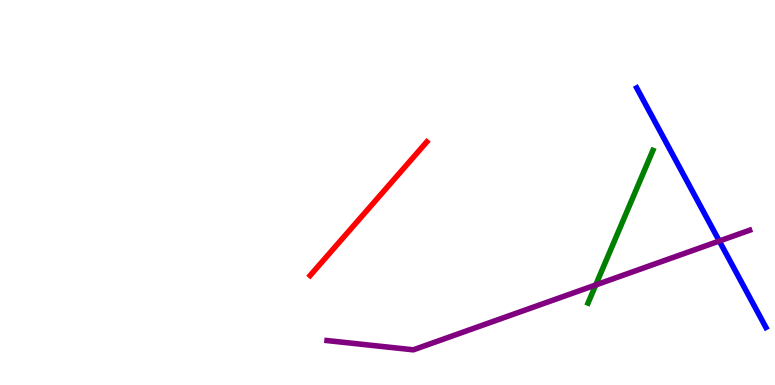[{'lines': ['blue', 'red'], 'intersections': []}, {'lines': ['green', 'red'], 'intersections': []}, {'lines': ['purple', 'red'], 'intersections': []}, {'lines': ['blue', 'green'], 'intersections': []}, {'lines': ['blue', 'purple'], 'intersections': [{'x': 9.28, 'y': 3.74}]}, {'lines': ['green', 'purple'], 'intersections': [{'x': 7.69, 'y': 2.6}]}]